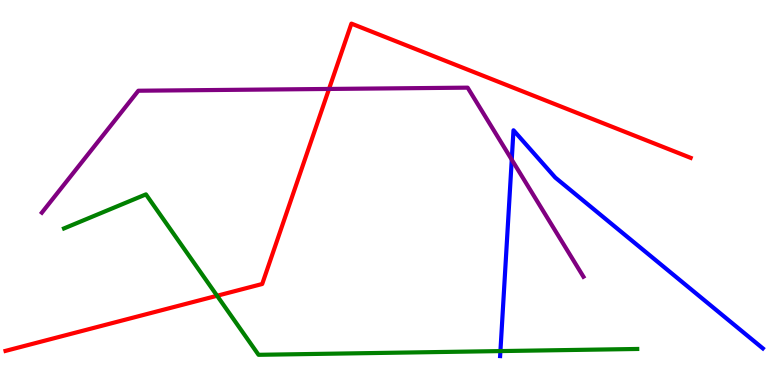[{'lines': ['blue', 'red'], 'intersections': []}, {'lines': ['green', 'red'], 'intersections': [{'x': 2.8, 'y': 2.32}]}, {'lines': ['purple', 'red'], 'intersections': [{'x': 4.25, 'y': 7.69}]}, {'lines': ['blue', 'green'], 'intersections': [{'x': 6.46, 'y': 0.881}]}, {'lines': ['blue', 'purple'], 'intersections': [{'x': 6.6, 'y': 5.85}]}, {'lines': ['green', 'purple'], 'intersections': []}]